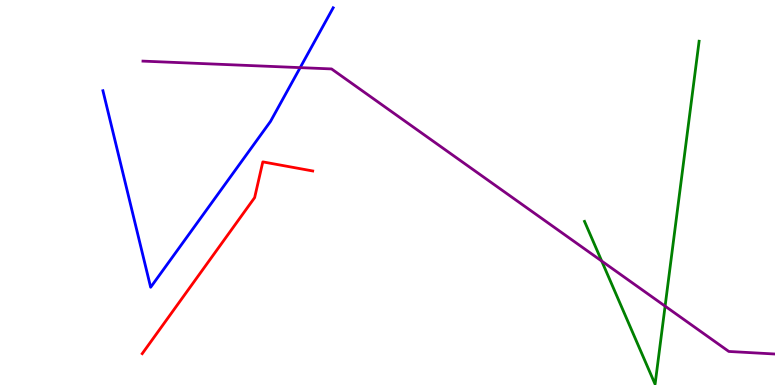[{'lines': ['blue', 'red'], 'intersections': []}, {'lines': ['green', 'red'], 'intersections': []}, {'lines': ['purple', 'red'], 'intersections': []}, {'lines': ['blue', 'green'], 'intersections': []}, {'lines': ['blue', 'purple'], 'intersections': [{'x': 3.87, 'y': 8.24}]}, {'lines': ['green', 'purple'], 'intersections': [{'x': 7.76, 'y': 3.22}, {'x': 8.58, 'y': 2.05}]}]